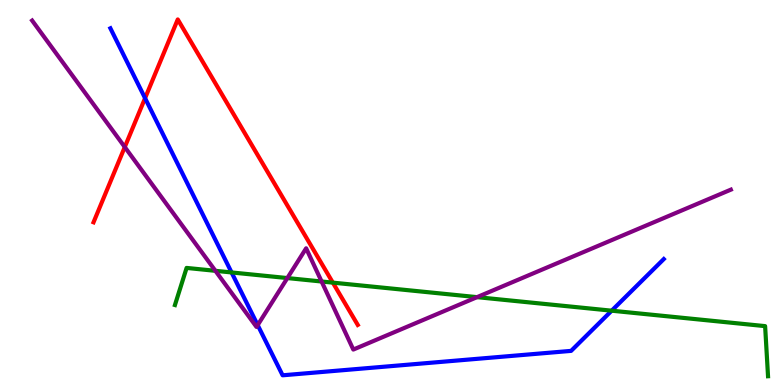[{'lines': ['blue', 'red'], 'intersections': [{'x': 1.87, 'y': 7.45}]}, {'lines': ['green', 'red'], 'intersections': [{'x': 4.29, 'y': 2.66}]}, {'lines': ['purple', 'red'], 'intersections': [{'x': 1.61, 'y': 6.18}]}, {'lines': ['blue', 'green'], 'intersections': [{'x': 2.99, 'y': 2.92}, {'x': 7.89, 'y': 1.93}]}, {'lines': ['blue', 'purple'], 'intersections': [{'x': 3.33, 'y': 1.56}]}, {'lines': ['green', 'purple'], 'intersections': [{'x': 2.78, 'y': 2.97}, {'x': 3.71, 'y': 2.78}, {'x': 4.15, 'y': 2.69}, {'x': 6.16, 'y': 2.28}]}]